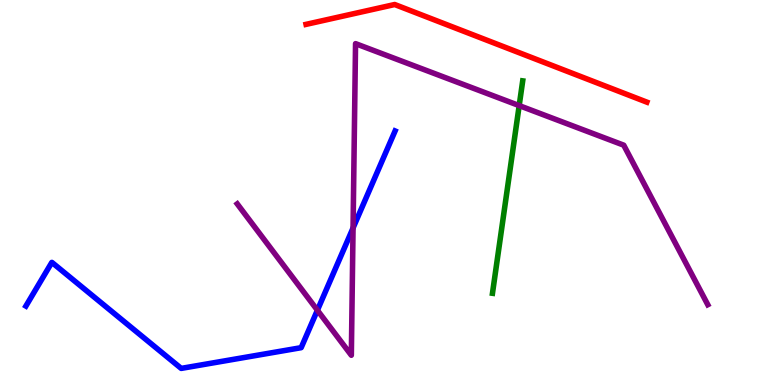[{'lines': ['blue', 'red'], 'intersections': []}, {'lines': ['green', 'red'], 'intersections': []}, {'lines': ['purple', 'red'], 'intersections': []}, {'lines': ['blue', 'green'], 'intersections': []}, {'lines': ['blue', 'purple'], 'intersections': [{'x': 4.1, 'y': 1.94}, {'x': 4.56, 'y': 4.08}]}, {'lines': ['green', 'purple'], 'intersections': [{'x': 6.7, 'y': 7.26}]}]